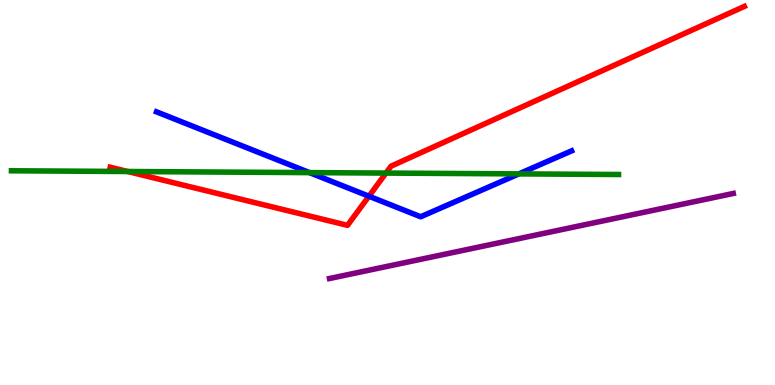[{'lines': ['blue', 'red'], 'intersections': [{'x': 4.76, 'y': 4.9}]}, {'lines': ['green', 'red'], 'intersections': [{'x': 1.65, 'y': 5.55}, {'x': 4.98, 'y': 5.5}]}, {'lines': ['purple', 'red'], 'intersections': []}, {'lines': ['blue', 'green'], 'intersections': [{'x': 3.99, 'y': 5.52}, {'x': 6.69, 'y': 5.48}]}, {'lines': ['blue', 'purple'], 'intersections': []}, {'lines': ['green', 'purple'], 'intersections': []}]